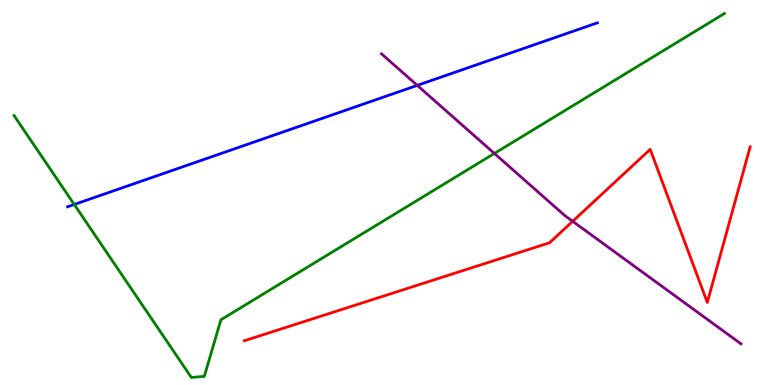[{'lines': ['blue', 'red'], 'intersections': []}, {'lines': ['green', 'red'], 'intersections': []}, {'lines': ['purple', 'red'], 'intersections': [{'x': 7.39, 'y': 4.25}]}, {'lines': ['blue', 'green'], 'intersections': [{'x': 0.958, 'y': 4.69}]}, {'lines': ['blue', 'purple'], 'intersections': [{'x': 5.38, 'y': 7.78}]}, {'lines': ['green', 'purple'], 'intersections': [{'x': 6.38, 'y': 6.01}]}]